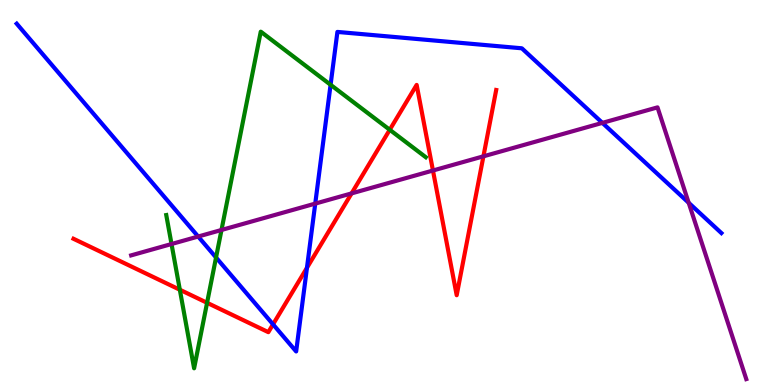[{'lines': ['blue', 'red'], 'intersections': [{'x': 3.52, 'y': 1.58}, {'x': 3.96, 'y': 3.04}]}, {'lines': ['green', 'red'], 'intersections': [{'x': 2.32, 'y': 2.47}, {'x': 2.67, 'y': 2.14}, {'x': 5.03, 'y': 6.63}]}, {'lines': ['purple', 'red'], 'intersections': [{'x': 4.54, 'y': 4.98}, {'x': 5.59, 'y': 5.57}, {'x': 6.24, 'y': 5.94}]}, {'lines': ['blue', 'green'], 'intersections': [{'x': 2.79, 'y': 3.31}, {'x': 4.27, 'y': 7.8}]}, {'lines': ['blue', 'purple'], 'intersections': [{'x': 2.56, 'y': 3.86}, {'x': 4.07, 'y': 4.71}, {'x': 7.77, 'y': 6.81}, {'x': 8.89, 'y': 4.73}]}, {'lines': ['green', 'purple'], 'intersections': [{'x': 2.21, 'y': 3.66}, {'x': 2.86, 'y': 4.03}]}]